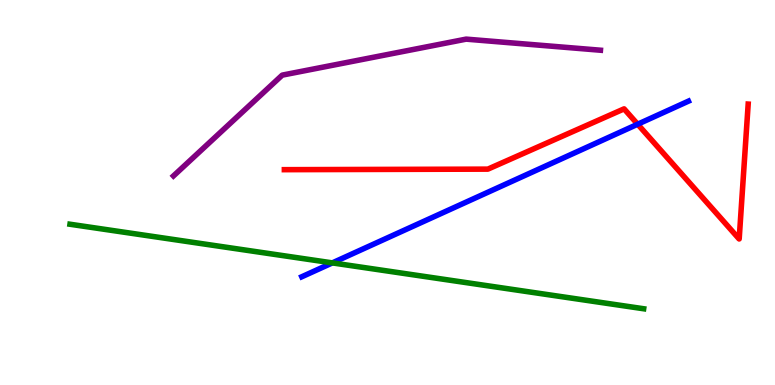[{'lines': ['blue', 'red'], 'intersections': [{'x': 8.23, 'y': 6.77}]}, {'lines': ['green', 'red'], 'intersections': []}, {'lines': ['purple', 'red'], 'intersections': []}, {'lines': ['blue', 'green'], 'intersections': [{'x': 4.29, 'y': 3.17}]}, {'lines': ['blue', 'purple'], 'intersections': []}, {'lines': ['green', 'purple'], 'intersections': []}]